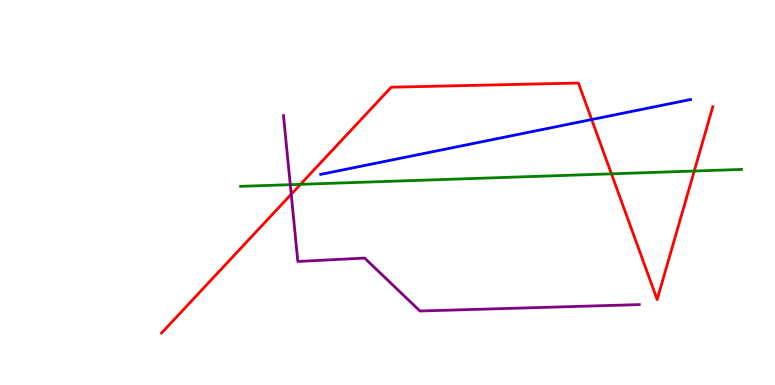[{'lines': ['blue', 'red'], 'intersections': [{'x': 7.63, 'y': 6.9}]}, {'lines': ['green', 'red'], 'intersections': [{'x': 3.88, 'y': 5.21}, {'x': 7.89, 'y': 5.48}, {'x': 8.96, 'y': 5.56}]}, {'lines': ['purple', 'red'], 'intersections': [{'x': 3.76, 'y': 4.95}]}, {'lines': ['blue', 'green'], 'intersections': []}, {'lines': ['blue', 'purple'], 'intersections': []}, {'lines': ['green', 'purple'], 'intersections': [{'x': 3.75, 'y': 5.2}]}]